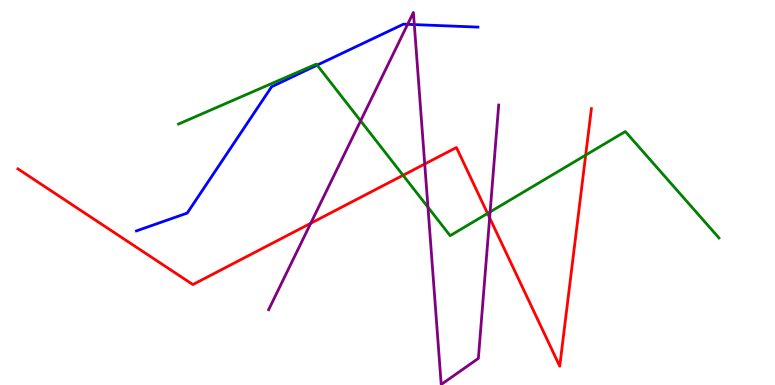[{'lines': ['blue', 'red'], 'intersections': []}, {'lines': ['green', 'red'], 'intersections': [{'x': 5.2, 'y': 5.45}, {'x': 6.29, 'y': 4.46}, {'x': 7.56, 'y': 5.97}]}, {'lines': ['purple', 'red'], 'intersections': [{'x': 4.01, 'y': 4.2}, {'x': 5.48, 'y': 5.74}, {'x': 6.32, 'y': 4.34}]}, {'lines': ['blue', 'green'], 'intersections': [{'x': 4.09, 'y': 8.31}]}, {'lines': ['blue', 'purple'], 'intersections': [{'x': 5.26, 'y': 9.37}, {'x': 5.35, 'y': 9.36}]}, {'lines': ['green', 'purple'], 'intersections': [{'x': 4.65, 'y': 6.86}, {'x': 5.52, 'y': 4.62}, {'x': 6.32, 'y': 4.5}]}]